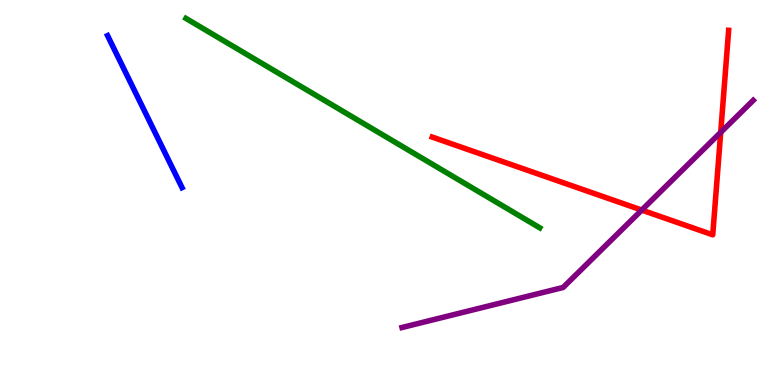[{'lines': ['blue', 'red'], 'intersections': []}, {'lines': ['green', 'red'], 'intersections': []}, {'lines': ['purple', 'red'], 'intersections': [{'x': 8.28, 'y': 4.54}, {'x': 9.3, 'y': 6.56}]}, {'lines': ['blue', 'green'], 'intersections': []}, {'lines': ['blue', 'purple'], 'intersections': []}, {'lines': ['green', 'purple'], 'intersections': []}]